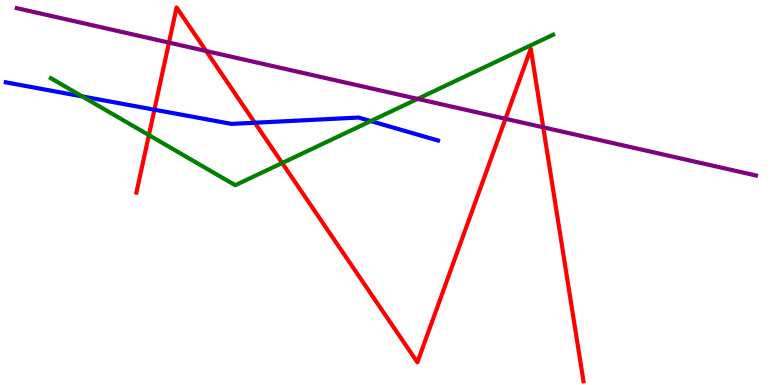[{'lines': ['blue', 'red'], 'intersections': [{'x': 1.99, 'y': 7.15}, {'x': 3.29, 'y': 6.81}]}, {'lines': ['green', 'red'], 'intersections': [{'x': 1.92, 'y': 6.49}, {'x': 3.64, 'y': 5.77}]}, {'lines': ['purple', 'red'], 'intersections': [{'x': 2.18, 'y': 8.89}, {'x': 2.66, 'y': 8.68}, {'x': 6.52, 'y': 6.91}, {'x': 7.01, 'y': 6.69}]}, {'lines': ['blue', 'green'], 'intersections': [{'x': 1.06, 'y': 7.5}, {'x': 4.78, 'y': 6.86}]}, {'lines': ['blue', 'purple'], 'intersections': []}, {'lines': ['green', 'purple'], 'intersections': [{'x': 5.39, 'y': 7.43}]}]